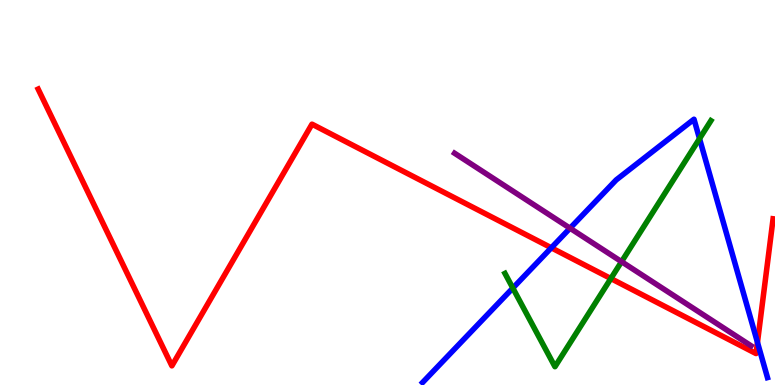[{'lines': ['blue', 'red'], 'intersections': [{'x': 7.11, 'y': 3.56}, {'x': 9.77, 'y': 1.11}]}, {'lines': ['green', 'red'], 'intersections': [{'x': 7.88, 'y': 2.76}]}, {'lines': ['purple', 'red'], 'intersections': []}, {'lines': ['blue', 'green'], 'intersections': [{'x': 6.62, 'y': 2.52}, {'x': 9.03, 'y': 6.4}]}, {'lines': ['blue', 'purple'], 'intersections': [{'x': 7.36, 'y': 4.07}]}, {'lines': ['green', 'purple'], 'intersections': [{'x': 8.02, 'y': 3.2}]}]